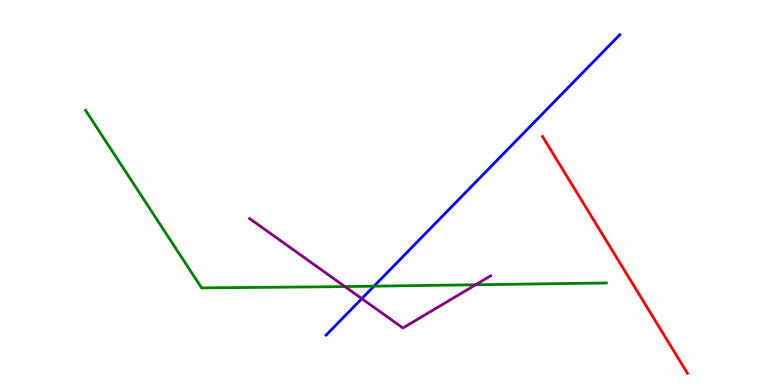[{'lines': ['blue', 'red'], 'intersections': []}, {'lines': ['green', 'red'], 'intersections': []}, {'lines': ['purple', 'red'], 'intersections': []}, {'lines': ['blue', 'green'], 'intersections': [{'x': 4.83, 'y': 2.57}]}, {'lines': ['blue', 'purple'], 'intersections': [{'x': 4.67, 'y': 2.24}]}, {'lines': ['green', 'purple'], 'intersections': [{'x': 4.45, 'y': 2.56}, {'x': 6.14, 'y': 2.6}]}]